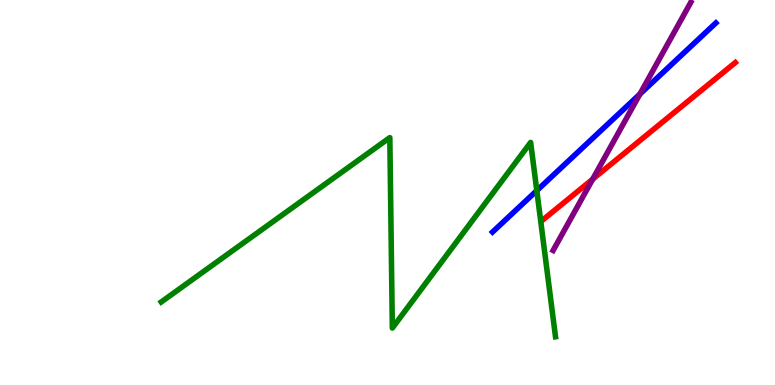[{'lines': ['blue', 'red'], 'intersections': []}, {'lines': ['green', 'red'], 'intersections': []}, {'lines': ['purple', 'red'], 'intersections': [{'x': 7.65, 'y': 5.35}]}, {'lines': ['blue', 'green'], 'intersections': [{'x': 6.93, 'y': 5.05}]}, {'lines': ['blue', 'purple'], 'intersections': [{'x': 8.26, 'y': 7.56}]}, {'lines': ['green', 'purple'], 'intersections': []}]